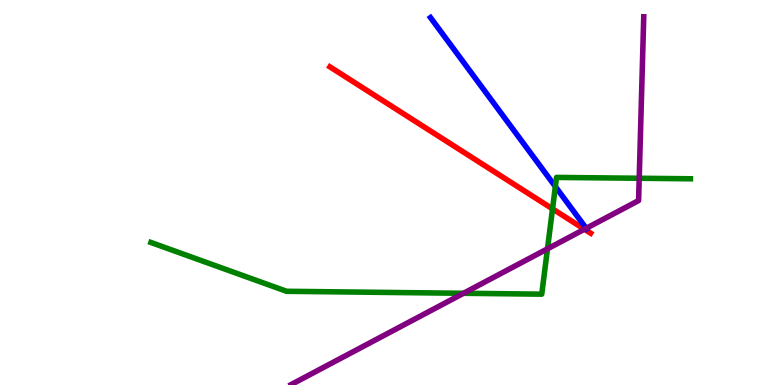[{'lines': ['blue', 'red'], 'intersections': []}, {'lines': ['green', 'red'], 'intersections': [{'x': 7.13, 'y': 4.57}]}, {'lines': ['purple', 'red'], 'intersections': [{'x': 7.54, 'y': 4.05}]}, {'lines': ['blue', 'green'], 'intersections': [{'x': 7.17, 'y': 5.15}]}, {'lines': ['blue', 'purple'], 'intersections': [{'x': 7.56, 'y': 4.07}]}, {'lines': ['green', 'purple'], 'intersections': [{'x': 5.98, 'y': 2.38}, {'x': 7.06, 'y': 3.54}, {'x': 8.25, 'y': 5.37}]}]